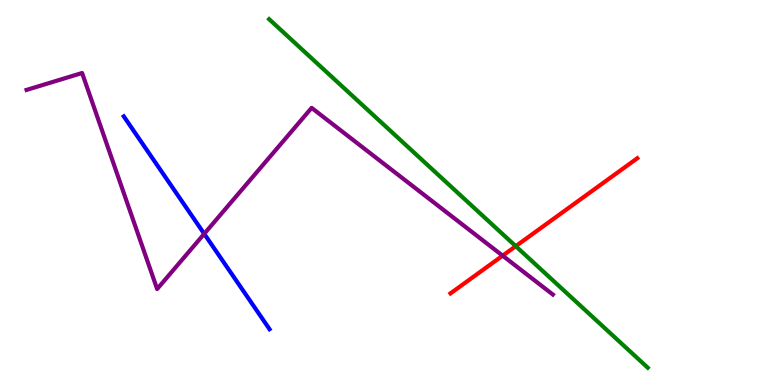[{'lines': ['blue', 'red'], 'intersections': []}, {'lines': ['green', 'red'], 'intersections': [{'x': 6.65, 'y': 3.61}]}, {'lines': ['purple', 'red'], 'intersections': [{'x': 6.49, 'y': 3.36}]}, {'lines': ['blue', 'green'], 'intersections': []}, {'lines': ['blue', 'purple'], 'intersections': [{'x': 2.64, 'y': 3.93}]}, {'lines': ['green', 'purple'], 'intersections': []}]